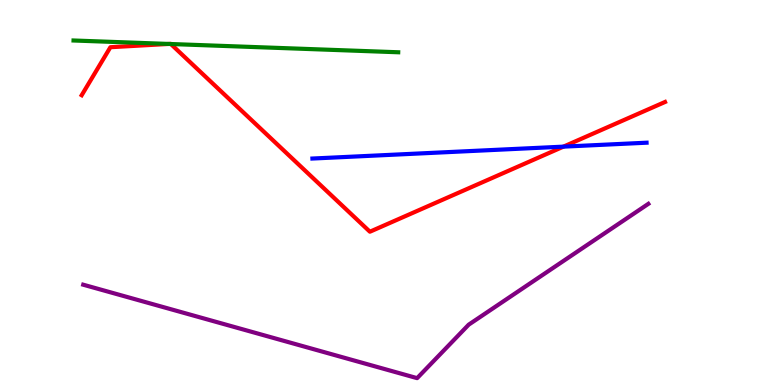[{'lines': ['blue', 'red'], 'intersections': [{'x': 7.27, 'y': 6.19}]}, {'lines': ['green', 'red'], 'intersections': [{'x': 2.18, 'y': 8.86}, {'x': 2.2, 'y': 8.86}]}, {'lines': ['purple', 'red'], 'intersections': []}, {'lines': ['blue', 'green'], 'intersections': []}, {'lines': ['blue', 'purple'], 'intersections': []}, {'lines': ['green', 'purple'], 'intersections': []}]